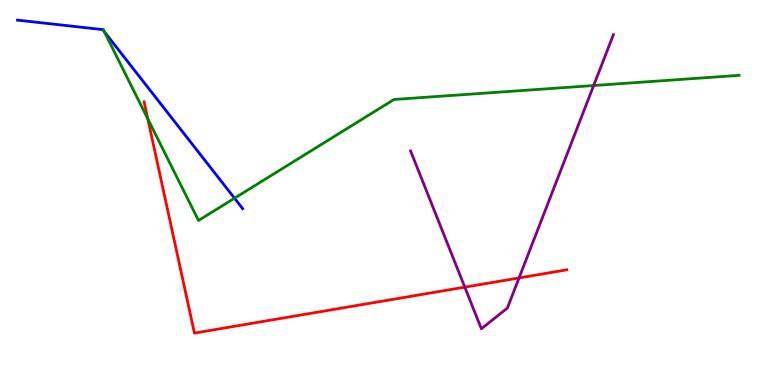[{'lines': ['blue', 'red'], 'intersections': []}, {'lines': ['green', 'red'], 'intersections': [{'x': 1.91, 'y': 6.91}]}, {'lines': ['purple', 'red'], 'intersections': [{'x': 6.0, 'y': 2.54}, {'x': 6.7, 'y': 2.78}]}, {'lines': ['blue', 'green'], 'intersections': [{'x': 1.35, 'y': 9.18}, {'x': 3.03, 'y': 4.85}]}, {'lines': ['blue', 'purple'], 'intersections': []}, {'lines': ['green', 'purple'], 'intersections': [{'x': 7.66, 'y': 7.78}]}]